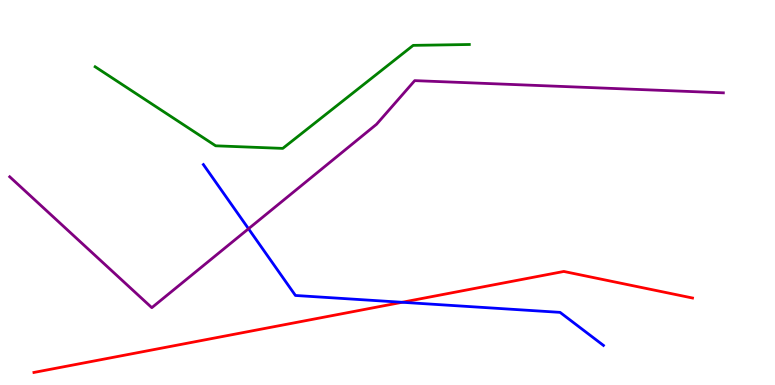[{'lines': ['blue', 'red'], 'intersections': [{'x': 5.19, 'y': 2.15}]}, {'lines': ['green', 'red'], 'intersections': []}, {'lines': ['purple', 'red'], 'intersections': []}, {'lines': ['blue', 'green'], 'intersections': []}, {'lines': ['blue', 'purple'], 'intersections': [{'x': 3.21, 'y': 4.06}]}, {'lines': ['green', 'purple'], 'intersections': []}]